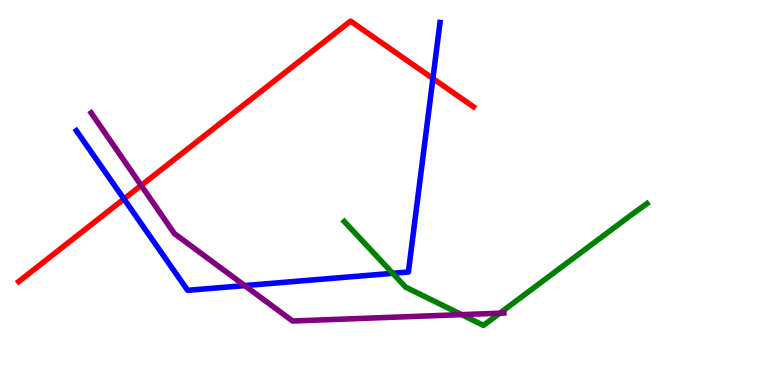[{'lines': ['blue', 'red'], 'intersections': [{'x': 1.6, 'y': 4.83}, {'x': 5.59, 'y': 7.96}]}, {'lines': ['green', 'red'], 'intersections': []}, {'lines': ['purple', 'red'], 'intersections': [{'x': 1.82, 'y': 5.18}]}, {'lines': ['blue', 'green'], 'intersections': [{'x': 5.07, 'y': 2.9}]}, {'lines': ['blue', 'purple'], 'intersections': [{'x': 3.16, 'y': 2.58}]}, {'lines': ['green', 'purple'], 'intersections': [{'x': 5.96, 'y': 1.83}, {'x': 6.45, 'y': 1.87}]}]